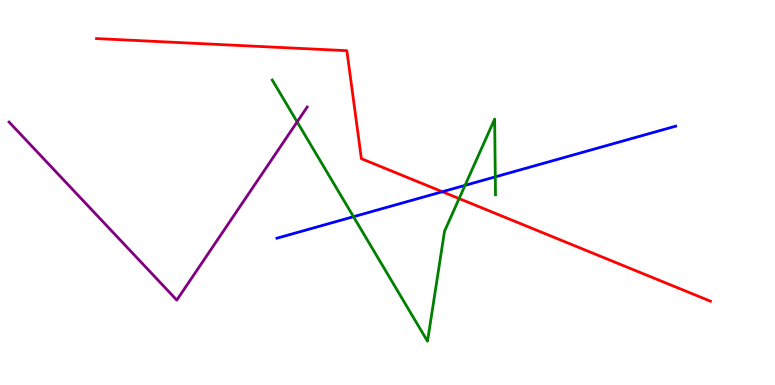[{'lines': ['blue', 'red'], 'intersections': [{'x': 5.71, 'y': 5.02}]}, {'lines': ['green', 'red'], 'intersections': [{'x': 5.92, 'y': 4.84}]}, {'lines': ['purple', 'red'], 'intersections': []}, {'lines': ['blue', 'green'], 'intersections': [{'x': 4.56, 'y': 4.37}, {'x': 6.0, 'y': 5.19}, {'x': 6.39, 'y': 5.41}]}, {'lines': ['blue', 'purple'], 'intersections': []}, {'lines': ['green', 'purple'], 'intersections': [{'x': 3.83, 'y': 6.83}]}]